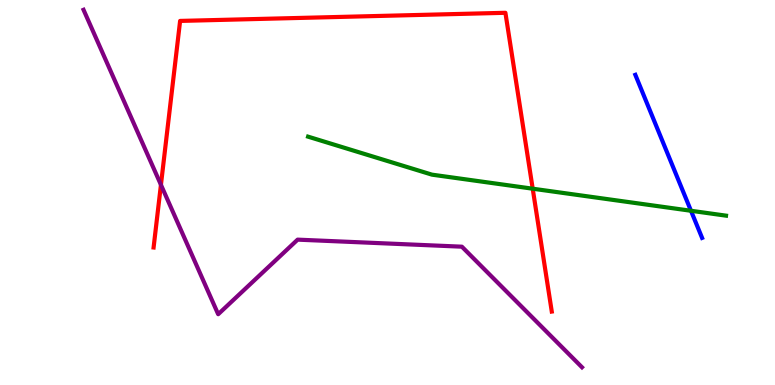[{'lines': ['blue', 'red'], 'intersections': []}, {'lines': ['green', 'red'], 'intersections': [{'x': 6.87, 'y': 5.1}]}, {'lines': ['purple', 'red'], 'intersections': [{'x': 2.08, 'y': 5.2}]}, {'lines': ['blue', 'green'], 'intersections': [{'x': 8.92, 'y': 4.53}]}, {'lines': ['blue', 'purple'], 'intersections': []}, {'lines': ['green', 'purple'], 'intersections': []}]